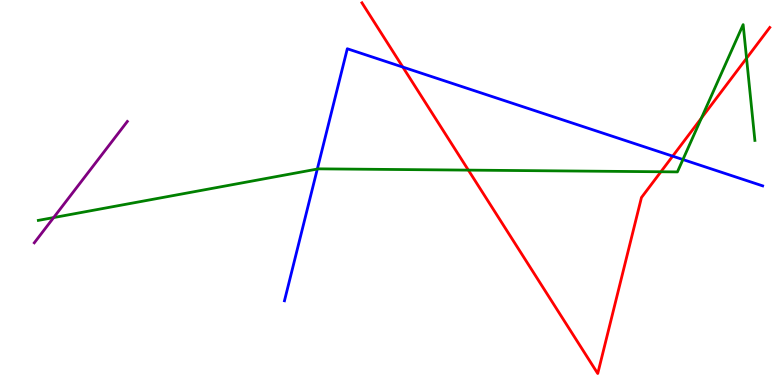[{'lines': ['blue', 'red'], 'intersections': [{'x': 5.2, 'y': 8.26}, {'x': 8.68, 'y': 5.94}]}, {'lines': ['green', 'red'], 'intersections': [{'x': 6.04, 'y': 5.58}, {'x': 8.53, 'y': 5.54}, {'x': 9.05, 'y': 6.93}, {'x': 9.63, 'y': 8.49}]}, {'lines': ['purple', 'red'], 'intersections': []}, {'lines': ['blue', 'green'], 'intersections': [{'x': 4.09, 'y': 5.61}, {'x': 8.81, 'y': 5.86}]}, {'lines': ['blue', 'purple'], 'intersections': []}, {'lines': ['green', 'purple'], 'intersections': [{'x': 0.692, 'y': 4.35}]}]